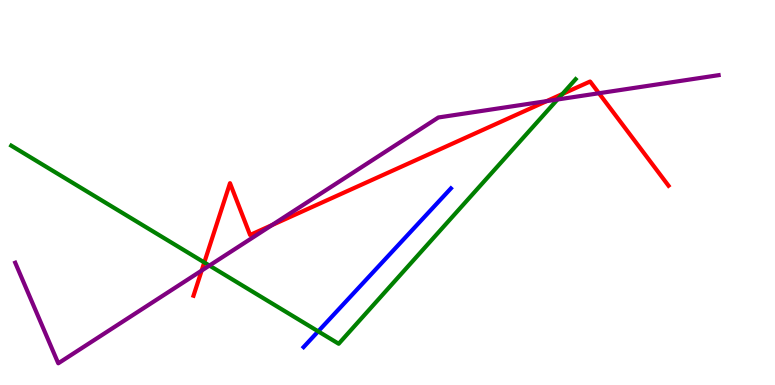[{'lines': ['blue', 'red'], 'intersections': []}, {'lines': ['green', 'red'], 'intersections': [{'x': 2.64, 'y': 3.18}, {'x': 7.26, 'y': 7.56}]}, {'lines': ['purple', 'red'], 'intersections': [{'x': 2.6, 'y': 2.97}, {'x': 3.51, 'y': 4.15}, {'x': 7.05, 'y': 7.37}, {'x': 7.73, 'y': 7.58}]}, {'lines': ['blue', 'green'], 'intersections': [{'x': 4.11, 'y': 1.39}]}, {'lines': ['blue', 'purple'], 'intersections': []}, {'lines': ['green', 'purple'], 'intersections': [{'x': 2.7, 'y': 3.1}, {'x': 7.19, 'y': 7.42}]}]